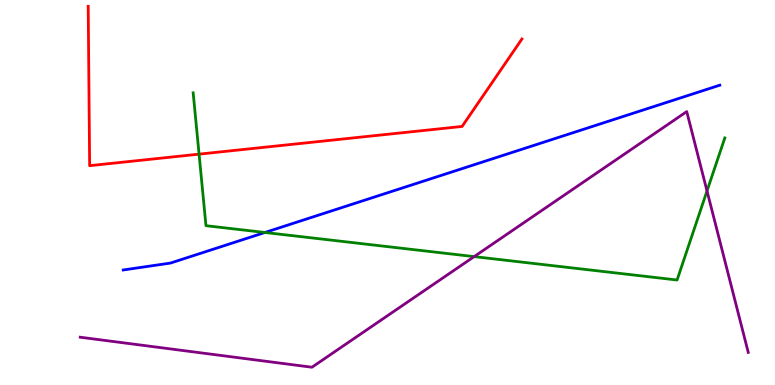[{'lines': ['blue', 'red'], 'intersections': []}, {'lines': ['green', 'red'], 'intersections': [{'x': 2.57, 'y': 6.0}]}, {'lines': ['purple', 'red'], 'intersections': []}, {'lines': ['blue', 'green'], 'intersections': [{'x': 3.42, 'y': 3.96}]}, {'lines': ['blue', 'purple'], 'intersections': []}, {'lines': ['green', 'purple'], 'intersections': [{'x': 6.12, 'y': 3.33}, {'x': 9.12, 'y': 5.04}]}]